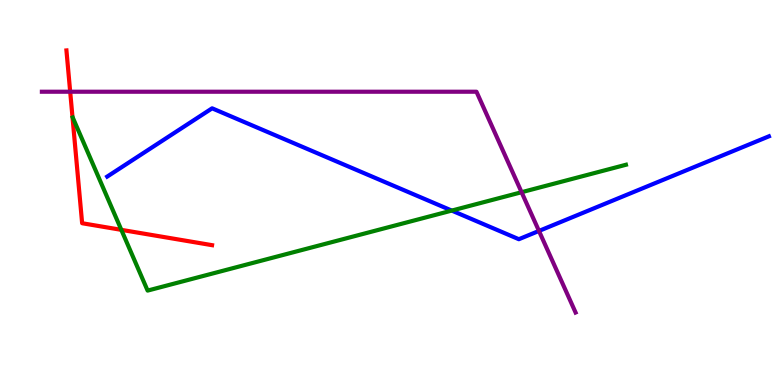[{'lines': ['blue', 'red'], 'intersections': []}, {'lines': ['green', 'red'], 'intersections': [{'x': 1.57, 'y': 4.03}]}, {'lines': ['purple', 'red'], 'intersections': [{'x': 0.906, 'y': 7.62}]}, {'lines': ['blue', 'green'], 'intersections': [{'x': 5.83, 'y': 4.53}]}, {'lines': ['blue', 'purple'], 'intersections': [{'x': 6.95, 'y': 4.0}]}, {'lines': ['green', 'purple'], 'intersections': [{'x': 6.73, 'y': 5.01}]}]